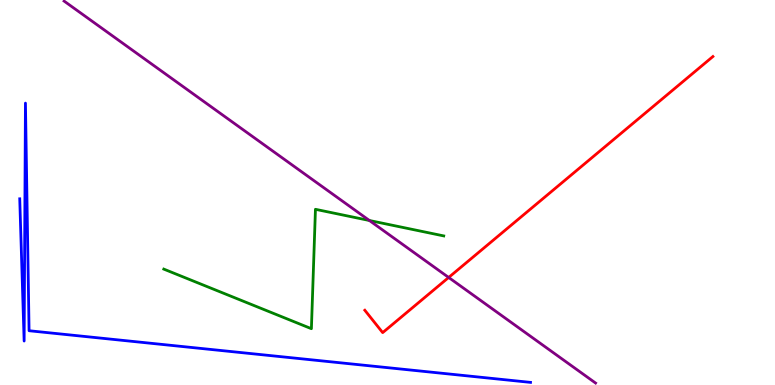[{'lines': ['blue', 'red'], 'intersections': []}, {'lines': ['green', 'red'], 'intersections': []}, {'lines': ['purple', 'red'], 'intersections': [{'x': 5.79, 'y': 2.79}]}, {'lines': ['blue', 'green'], 'intersections': []}, {'lines': ['blue', 'purple'], 'intersections': []}, {'lines': ['green', 'purple'], 'intersections': [{'x': 4.77, 'y': 4.27}]}]